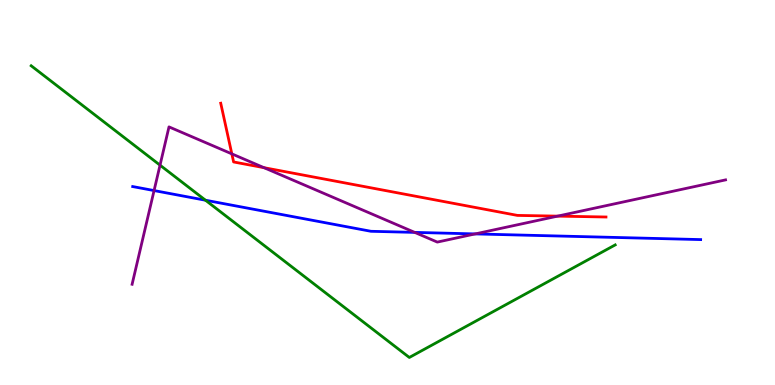[{'lines': ['blue', 'red'], 'intersections': []}, {'lines': ['green', 'red'], 'intersections': []}, {'lines': ['purple', 'red'], 'intersections': [{'x': 2.99, 'y': 6.0}, {'x': 3.41, 'y': 5.64}, {'x': 7.19, 'y': 4.39}]}, {'lines': ['blue', 'green'], 'intersections': [{'x': 2.65, 'y': 4.8}]}, {'lines': ['blue', 'purple'], 'intersections': [{'x': 1.99, 'y': 5.05}, {'x': 5.35, 'y': 3.96}, {'x': 6.13, 'y': 3.92}]}, {'lines': ['green', 'purple'], 'intersections': [{'x': 2.06, 'y': 5.71}]}]